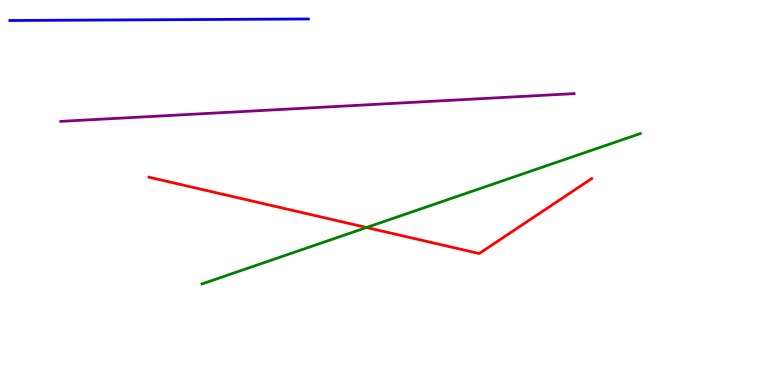[{'lines': ['blue', 'red'], 'intersections': []}, {'lines': ['green', 'red'], 'intersections': [{'x': 4.73, 'y': 4.09}]}, {'lines': ['purple', 'red'], 'intersections': []}, {'lines': ['blue', 'green'], 'intersections': []}, {'lines': ['blue', 'purple'], 'intersections': []}, {'lines': ['green', 'purple'], 'intersections': []}]